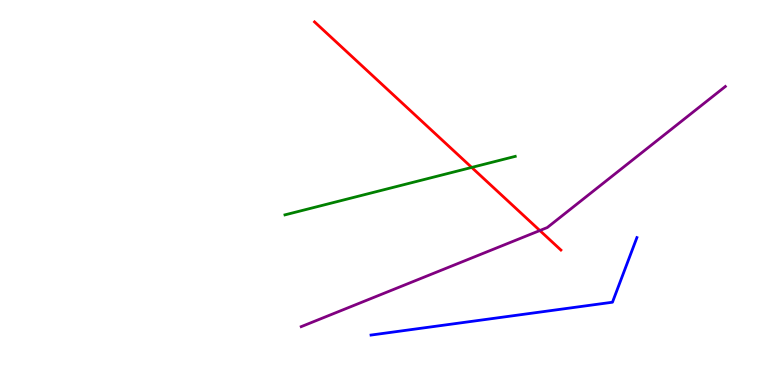[{'lines': ['blue', 'red'], 'intersections': []}, {'lines': ['green', 'red'], 'intersections': [{'x': 6.09, 'y': 5.65}]}, {'lines': ['purple', 'red'], 'intersections': [{'x': 6.97, 'y': 4.01}]}, {'lines': ['blue', 'green'], 'intersections': []}, {'lines': ['blue', 'purple'], 'intersections': []}, {'lines': ['green', 'purple'], 'intersections': []}]